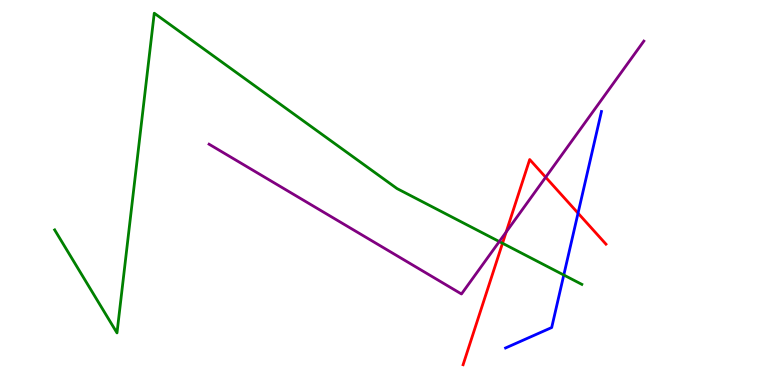[{'lines': ['blue', 'red'], 'intersections': [{'x': 7.46, 'y': 4.46}]}, {'lines': ['green', 'red'], 'intersections': [{'x': 6.48, 'y': 3.68}]}, {'lines': ['purple', 'red'], 'intersections': [{'x': 6.53, 'y': 3.97}, {'x': 7.04, 'y': 5.4}]}, {'lines': ['blue', 'green'], 'intersections': [{'x': 7.27, 'y': 2.86}]}, {'lines': ['blue', 'purple'], 'intersections': []}, {'lines': ['green', 'purple'], 'intersections': [{'x': 6.44, 'y': 3.73}]}]